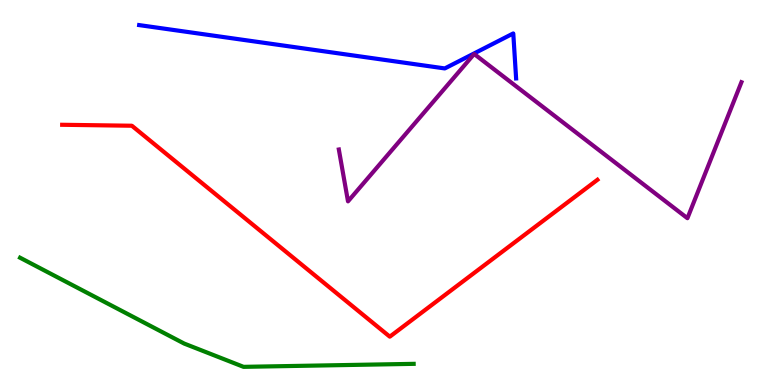[{'lines': ['blue', 'red'], 'intersections': []}, {'lines': ['green', 'red'], 'intersections': []}, {'lines': ['purple', 'red'], 'intersections': []}, {'lines': ['blue', 'green'], 'intersections': []}, {'lines': ['blue', 'purple'], 'intersections': []}, {'lines': ['green', 'purple'], 'intersections': []}]